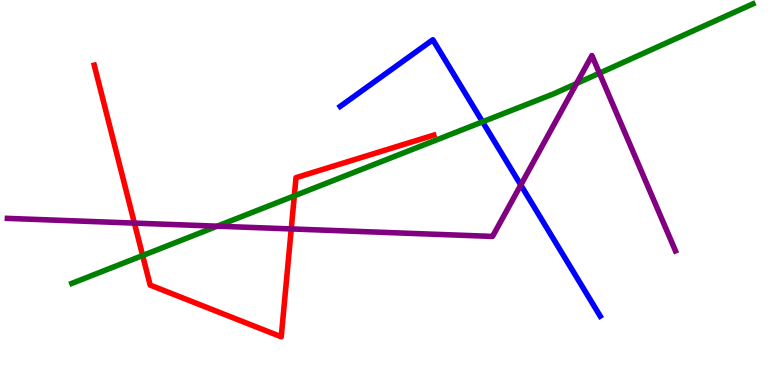[{'lines': ['blue', 'red'], 'intersections': []}, {'lines': ['green', 'red'], 'intersections': [{'x': 1.84, 'y': 3.36}, {'x': 3.8, 'y': 4.91}]}, {'lines': ['purple', 'red'], 'intersections': [{'x': 1.73, 'y': 4.21}, {'x': 3.76, 'y': 4.05}]}, {'lines': ['blue', 'green'], 'intersections': [{'x': 6.23, 'y': 6.84}]}, {'lines': ['blue', 'purple'], 'intersections': [{'x': 6.72, 'y': 5.2}]}, {'lines': ['green', 'purple'], 'intersections': [{'x': 2.8, 'y': 4.13}, {'x': 7.44, 'y': 7.83}, {'x': 7.73, 'y': 8.1}]}]